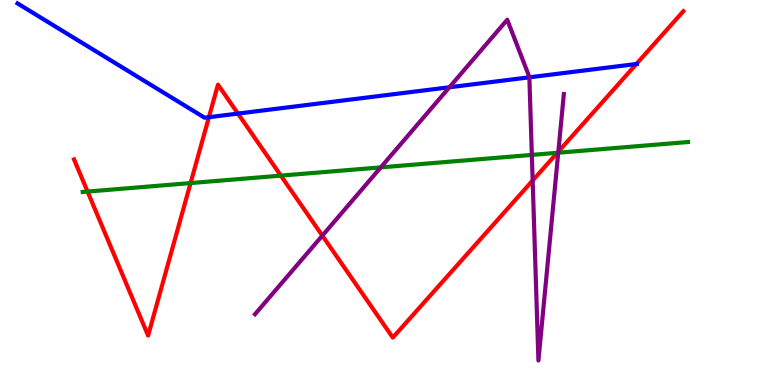[{'lines': ['blue', 'red'], 'intersections': [{'x': 2.7, 'y': 6.96}, {'x': 3.07, 'y': 7.05}, {'x': 8.21, 'y': 8.34}]}, {'lines': ['green', 'red'], 'intersections': [{'x': 1.13, 'y': 5.02}, {'x': 2.46, 'y': 5.24}, {'x': 3.62, 'y': 5.44}, {'x': 7.19, 'y': 6.03}]}, {'lines': ['purple', 'red'], 'intersections': [{'x': 4.16, 'y': 3.88}, {'x': 6.87, 'y': 5.31}, {'x': 7.2, 'y': 6.06}]}, {'lines': ['blue', 'green'], 'intersections': []}, {'lines': ['blue', 'purple'], 'intersections': [{'x': 5.8, 'y': 7.73}, {'x': 6.83, 'y': 7.99}]}, {'lines': ['green', 'purple'], 'intersections': [{'x': 4.91, 'y': 5.65}, {'x': 6.86, 'y': 5.98}, {'x': 7.2, 'y': 6.03}]}]